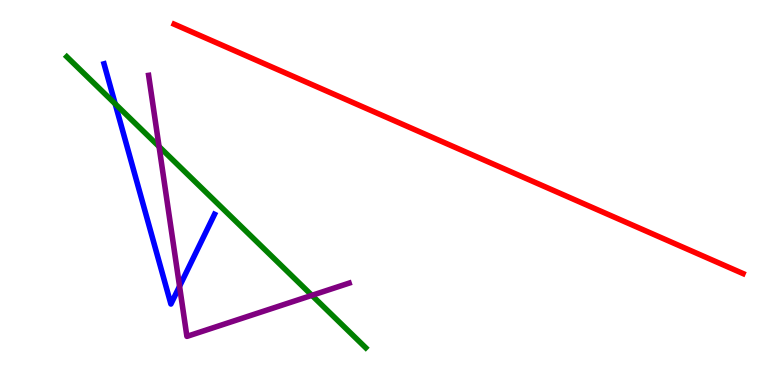[{'lines': ['blue', 'red'], 'intersections': []}, {'lines': ['green', 'red'], 'intersections': []}, {'lines': ['purple', 'red'], 'intersections': []}, {'lines': ['blue', 'green'], 'intersections': [{'x': 1.49, 'y': 7.3}]}, {'lines': ['blue', 'purple'], 'intersections': [{'x': 2.32, 'y': 2.56}]}, {'lines': ['green', 'purple'], 'intersections': [{'x': 2.05, 'y': 6.19}, {'x': 4.02, 'y': 2.33}]}]